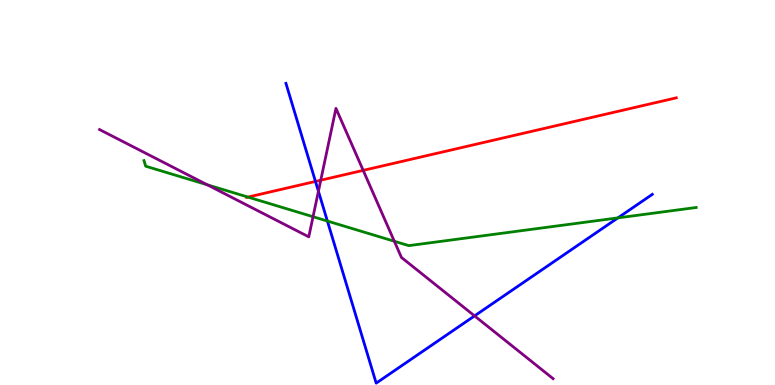[{'lines': ['blue', 'red'], 'intersections': [{'x': 4.07, 'y': 5.29}]}, {'lines': ['green', 'red'], 'intersections': [{'x': 3.2, 'y': 4.88}]}, {'lines': ['purple', 'red'], 'intersections': [{'x': 4.14, 'y': 5.32}, {'x': 4.69, 'y': 5.57}]}, {'lines': ['blue', 'green'], 'intersections': [{'x': 4.22, 'y': 4.26}, {'x': 7.97, 'y': 4.34}]}, {'lines': ['blue', 'purple'], 'intersections': [{'x': 4.11, 'y': 5.03}, {'x': 6.12, 'y': 1.8}]}, {'lines': ['green', 'purple'], 'intersections': [{'x': 2.67, 'y': 5.2}, {'x': 4.04, 'y': 4.37}, {'x': 5.09, 'y': 3.73}]}]